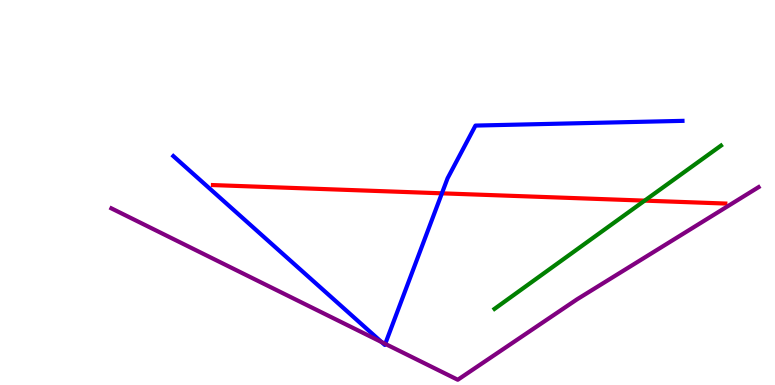[{'lines': ['blue', 'red'], 'intersections': [{'x': 5.7, 'y': 4.98}]}, {'lines': ['green', 'red'], 'intersections': [{'x': 8.32, 'y': 4.79}]}, {'lines': ['purple', 'red'], 'intersections': []}, {'lines': ['blue', 'green'], 'intersections': []}, {'lines': ['blue', 'purple'], 'intersections': [{'x': 4.92, 'y': 1.12}, {'x': 4.97, 'y': 1.07}]}, {'lines': ['green', 'purple'], 'intersections': []}]